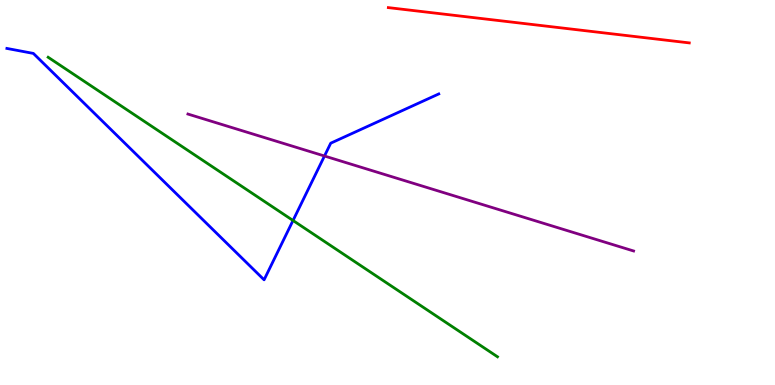[{'lines': ['blue', 'red'], 'intersections': []}, {'lines': ['green', 'red'], 'intersections': []}, {'lines': ['purple', 'red'], 'intersections': []}, {'lines': ['blue', 'green'], 'intersections': [{'x': 3.78, 'y': 4.27}]}, {'lines': ['blue', 'purple'], 'intersections': [{'x': 4.19, 'y': 5.95}]}, {'lines': ['green', 'purple'], 'intersections': []}]